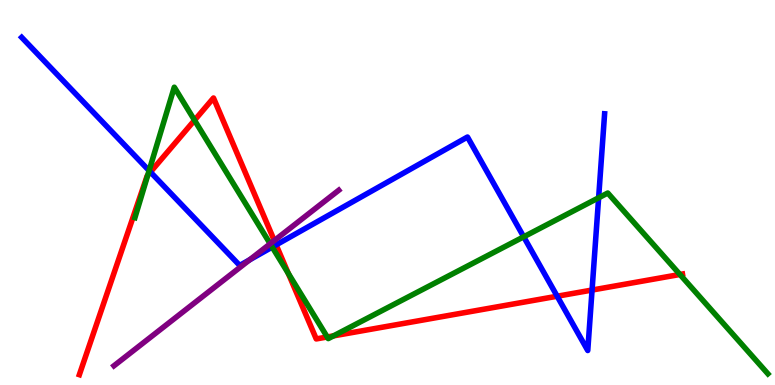[{'lines': ['blue', 'red'], 'intersections': [{'x': 1.94, 'y': 5.53}, {'x': 3.56, 'y': 3.64}, {'x': 7.19, 'y': 2.31}, {'x': 7.64, 'y': 2.47}]}, {'lines': ['green', 'red'], 'intersections': [{'x': 1.91, 'y': 5.45}, {'x': 2.51, 'y': 6.88}, {'x': 3.72, 'y': 2.9}, {'x': 4.22, 'y': 1.25}, {'x': 4.3, 'y': 1.28}, {'x': 8.77, 'y': 2.87}]}, {'lines': ['purple', 'red'], 'intersections': [{'x': 3.54, 'y': 3.75}]}, {'lines': ['blue', 'green'], 'intersections': [{'x': 1.92, 'y': 5.57}, {'x': 3.51, 'y': 3.58}, {'x': 6.76, 'y': 3.85}, {'x': 7.72, 'y': 4.86}]}, {'lines': ['blue', 'purple'], 'intersections': [{'x': 3.22, 'y': 3.25}]}, {'lines': ['green', 'purple'], 'intersections': [{'x': 3.49, 'y': 3.67}]}]